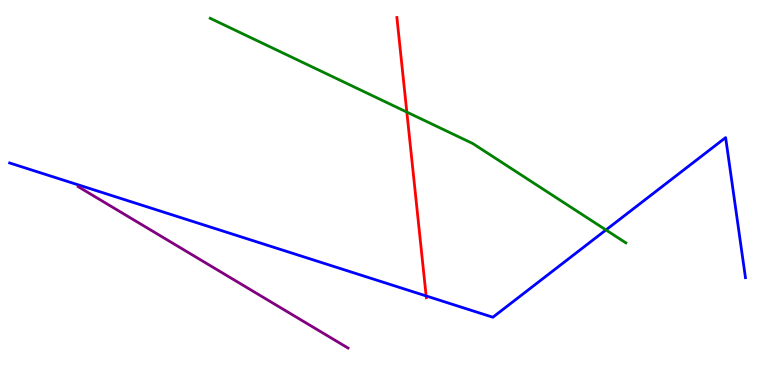[{'lines': ['blue', 'red'], 'intersections': [{'x': 5.5, 'y': 2.31}]}, {'lines': ['green', 'red'], 'intersections': [{'x': 5.25, 'y': 7.09}]}, {'lines': ['purple', 'red'], 'intersections': []}, {'lines': ['blue', 'green'], 'intersections': [{'x': 7.82, 'y': 4.03}]}, {'lines': ['blue', 'purple'], 'intersections': []}, {'lines': ['green', 'purple'], 'intersections': []}]